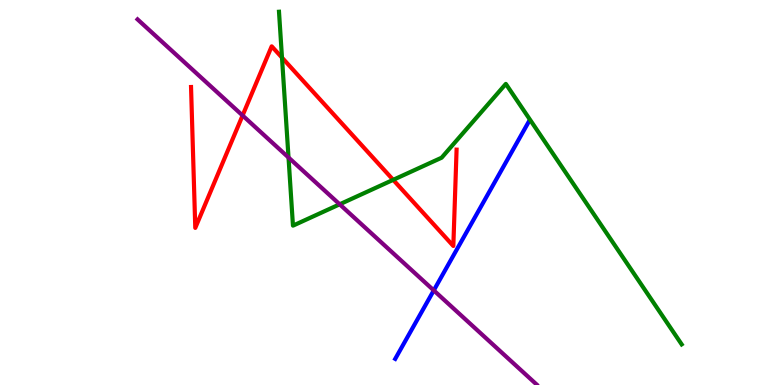[{'lines': ['blue', 'red'], 'intersections': []}, {'lines': ['green', 'red'], 'intersections': [{'x': 3.64, 'y': 8.5}, {'x': 5.07, 'y': 5.33}]}, {'lines': ['purple', 'red'], 'intersections': [{'x': 3.13, 'y': 7.0}]}, {'lines': ['blue', 'green'], 'intersections': []}, {'lines': ['blue', 'purple'], 'intersections': [{'x': 5.6, 'y': 2.46}]}, {'lines': ['green', 'purple'], 'intersections': [{'x': 3.72, 'y': 5.91}, {'x': 4.38, 'y': 4.69}]}]